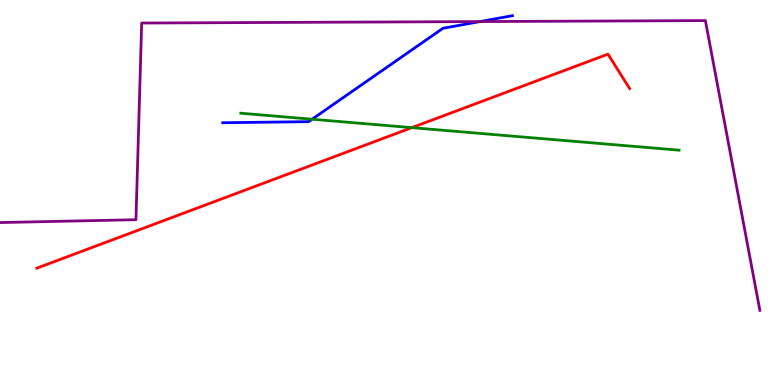[{'lines': ['blue', 'red'], 'intersections': []}, {'lines': ['green', 'red'], 'intersections': [{'x': 5.31, 'y': 6.68}]}, {'lines': ['purple', 'red'], 'intersections': []}, {'lines': ['blue', 'green'], 'intersections': [{'x': 4.03, 'y': 6.9}]}, {'lines': ['blue', 'purple'], 'intersections': [{'x': 6.19, 'y': 9.44}]}, {'lines': ['green', 'purple'], 'intersections': []}]